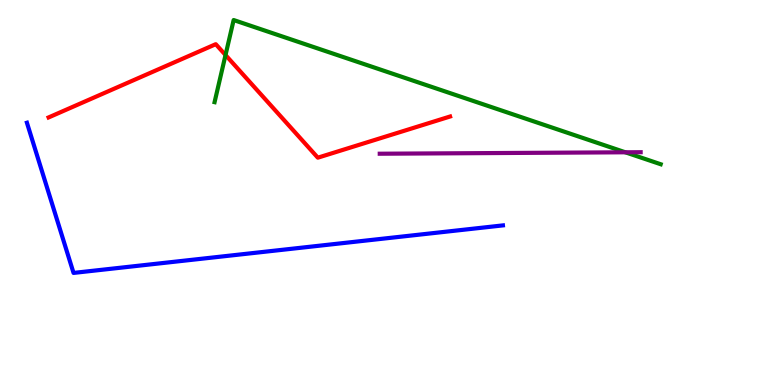[{'lines': ['blue', 'red'], 'intersections': []}, {'lines': ['green', 'red'], 'intersections': [{'x': 2.91, 'y': 8.57}]}, {'lines': ['purple', 'red'], 'intersections': []}, {'lines': ['blue', 'green'], 'intersections': []}, {'lines': ['blue', 'purple'], 'intersections': []}, {'lines': ['green', 'purple'], 'intersections': [{'x': 8.07, 'y': 6.04}]}]